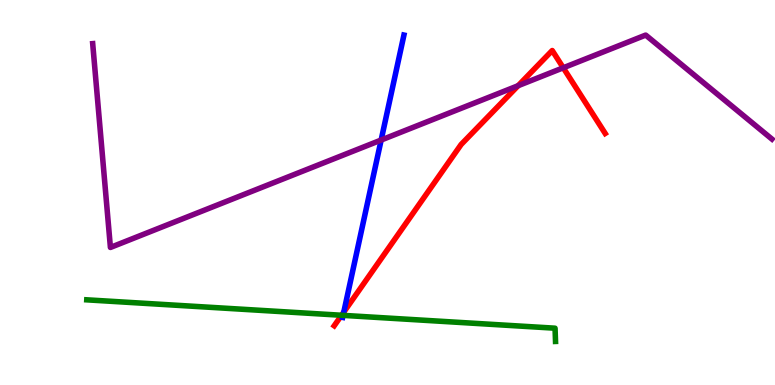[{'lines': ['blue', 'red'], 'intersections': [{'x': 4.44, 'y': 1.89}]}, {'lines': ['green', 'red'], 'intersections': [{'x': 4.41, 'y': 1.81}]}, {'lines': ['purple', 'red'], 'intersections': [{'x': 6.69, 'y': 7.77}, {'x': 7.27, 'y': 8.24}]}, {'lines': ['blue', 'green'], 'intersections': [{'x': 4.43, 'y': 1.81}]}, {'lines': ['blue', 'purple'], 'intersections': [{'x': 4.92, 'y': 6.36}]}, {'lines': ['green', 'purple'], 'intersections': []}]